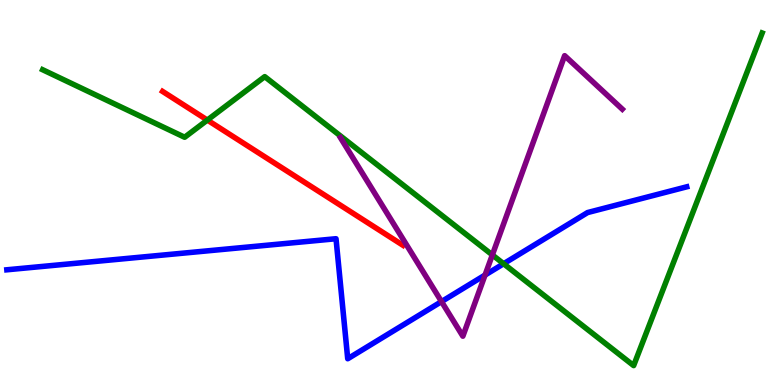[{'lines': ['blue', 'red'], 'intersections': []}, {'lines': ['green', 'red'], 'intersections': [{'x': 2.68, 'y': 6.88}]}, {'lines': ['purple', 'red'], 'intersections': []}, {'lines': ['blue', 'green'], 'intersections': [{'x': 6.5, 'y': 3.15}]}, {'lines': ['blue', 'purple'], 'intersections': [{'x': 5.7, 'y': 2.17}, {'x': 6.26, 'y': 2.86}]}, {'lines': ['green', 'purple'], 'intersections': [{'x': 6.35, 'y': 3.38}]}]